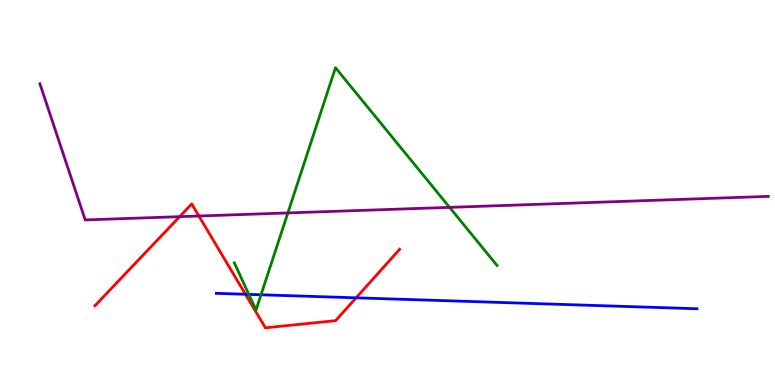[{'lines': ['blue', 'red'], 'intersections': [{'x': 3.17, 'y': 2.36}, {'x': 4.59, 'y': 2.26}]}, {'lines': ['green', 'red'], 'intersections': []}, {'lines': ['purple', 'red'], 'intersections': [{'x': 2.32, 'y': 4.37}, {'x': 2.57, 'y': 4.39}]}, {'lines': ['blue', 'green'], 'intersections': [{'x': 3.21, 'y': 2.35}, {'x': 3.37, 'y': 2.34}]}, {'lines': ['blue', 'purple'], 'intersections': []}, {'lines': ['green', 'purple'], 'intersections': [{'x': 3.71, 'y': 4.47}, {'x': 5.8, 'y': 4.61}]}]